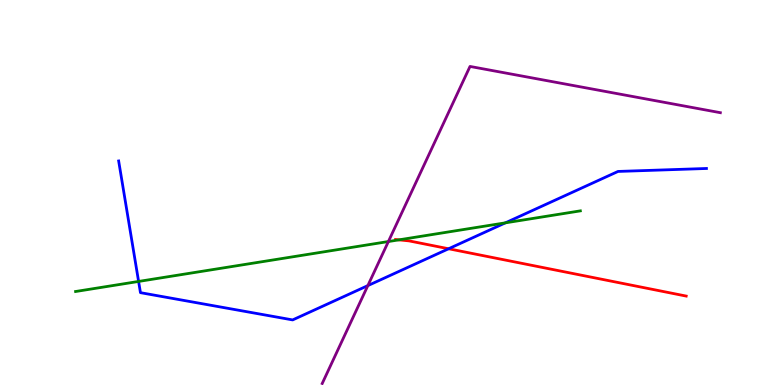[{'lines': ['blue', 'red'], 'intersections': [{'x': 5.79, 'y': 3.54}]}, {'lines': ['green', 'red'], 'intersections': [{'x': 5.15, 'y': 3.77}]}, {'lines': ['purple', 'red'], 'intersections': []}, {'lines': ['blue', 'green'], 'intersections': [{'x': 1.79, 'y': 2.69}, {'x': 6.52, 'y': 4.21}]}, {'lines': ['blue', 'purple'], 'intersections': [{'x': 4.75, 'y': 2.58}]}, {'lines': ['green', 'purple'], 'intersections': [{'x': 5.01, 'y': 3.73}]}]